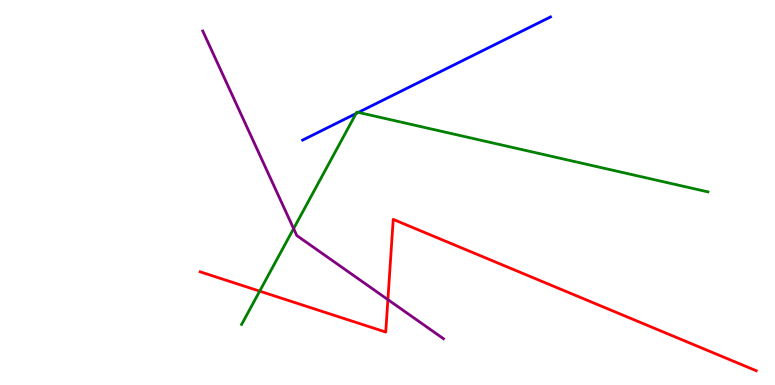[{'lines': ['blue', 'red'], 'intersections': []}, {'lines': ['green', 'red'], 'intersections': [{'x': 3.35, 'y': 2.44}]}, {'lines': ['purple', 'red'], 'intersections': [{'x': 5.01, 'y': 2.22}]}, {'lines': ['blue', 'green'], 'intersections': [{'x': 4.59, 'y': 7.05}, {'x': 4.62, 'y': 7.08}]}, {'lines': ['blue', 'purple'], 'intersections': []}, {'lines': ['green', 'purple'], 'intersections': [{'x': 3.79, 'y': 4.06}]}]